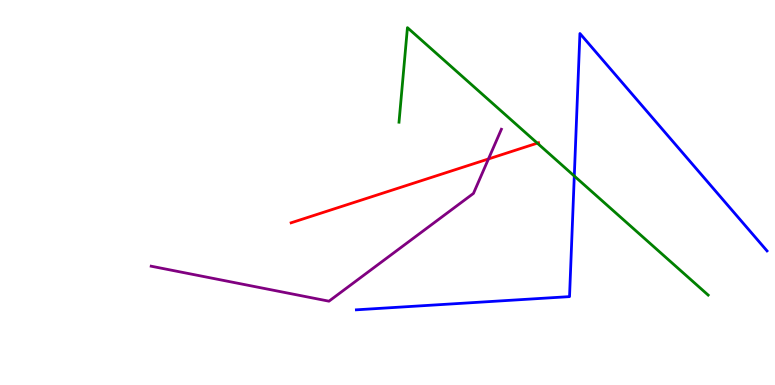[{'lines': ['blue', 'red'], 'intersections': []}, {'lines': ['green', 'red'], 'intersections': [{'x': 6.93, 'y': 6.28}]}, {'lines': ['purple', 'red'], 'intersections': [{'x': 6.3, 'y': 5.87}]}, {'lines': ['blue', 'green'], 'intersections': [{'x': 7.41, 'y': 5.43}]}, {'lines': ['blue', 'purple'], 'intersections': []}, {'lines': ['green', 'purple'], 'intersections': []}]